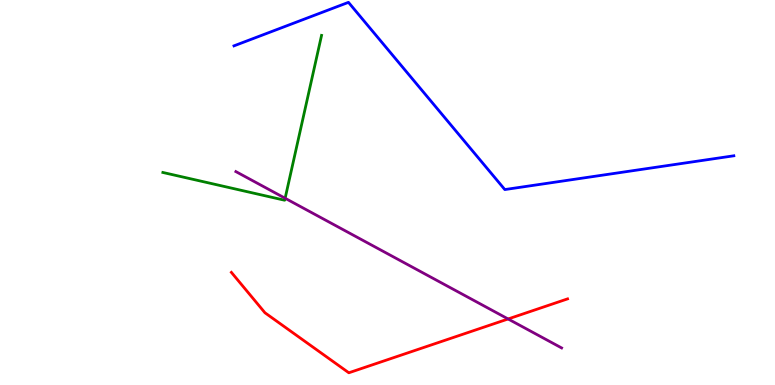[{'lines': ['blue', 'red'], 'intersections': []}, {'lines': ['green', 'red'], 'intersections': []}, {'lines': ['purple', 'red'], 'intersections': [{'x': 6.56, 'y': 1.72}]}, {'lines': ['blue', 'green'], 'intersections': []}, {'lines': ['blue', 'purple'], 'intersections': []}, {'lines': ['green', 'purple'], 'intersections': [{'x': 3.68, 'y': 4.85}]}]